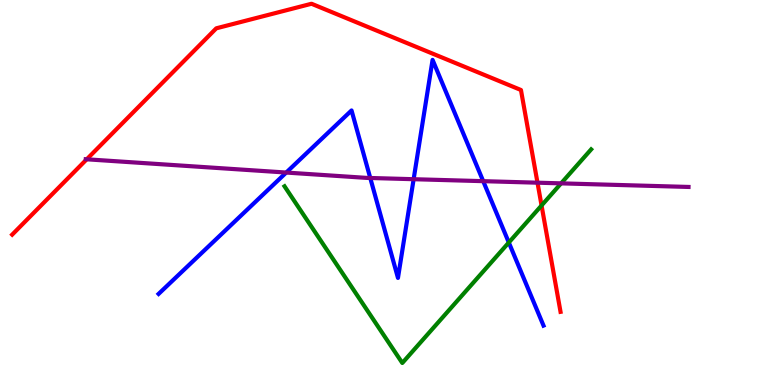[{'lines': ['blue', 'red'], 'intersections': []}, {'lines': ['green', 'red'], 'intersections': [{'x': 6.99, 'y': 4.66}]}, {'lines': ['purple', 'red'], 'intersections': [{'x': 1.12, 'y': 5.86}, {'x': 6.94, 'y': 5.25}]}, {'lines': ['blue', 'green'], 'intersections': [{'x': 6.57, 'y': 3.7}]}, {'lines': ['blue', 'purple'], 'intersections': [{'x': 3.69, 'y': 5.52}, {'x': 4.78, 'y': 5.38}, {'x': 5.34, 'y': 5.35}, {'x': 6.23, 'y': 5.29}]}, {'lines': ['green', 'purple'], 'intersections': [{'x': 7.24, 'y': 5.24}]}]